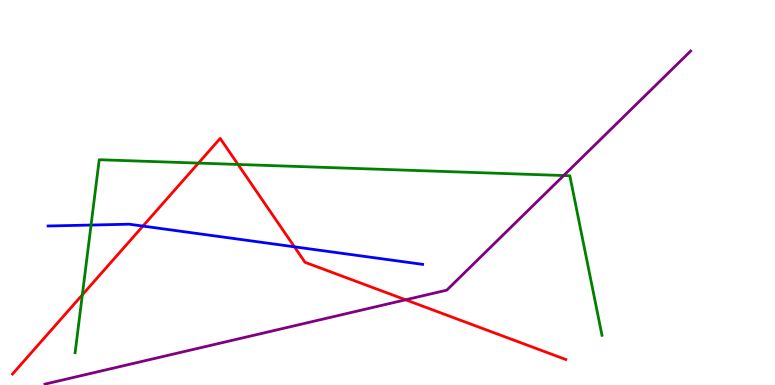[{'lines': ['blue', 'red'], 'intersections': [{'x': 1.84, 'y': 4.13}, {'x': 3.8, 'y': 3.59}]}, {'lines': ['green', 'red'], 'intersections': [{'x': 1.06, 'y': 2.34}, {'x': 2.56, 'y': 5.76}, {'x': 3.07, 'y': 5.73}]}, {'lines': ['purple', 'red'], 'intersections': [{'x': 5.23, 'y': 2.21}]}, {'lines': ['blue', 'green'], 'intersections': [{'x': 1.17, 'y': 4.15}]}, {'lines': ['blue', 'purple'], 'intersections': []}, {'lines': ['green', 'purple'], 'intersections': [{'x': 7.27, 'y': 5.44}]}]